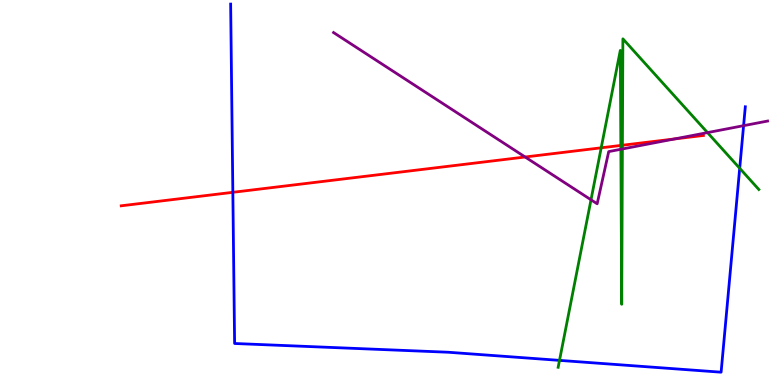[{'lines': ['blue', 'red'], 'intersections': [{'x': 3.0, 'y': 5.0}]}, {'lines': ['green', 'red'], 'intersections': [{'x': 7.76, 'y': 6.16}, {'x': 8.01, 'y': 6.22}, {'x': 8.03, 'y': 6.23}]}, {'lines': ['purple', 'red'], 'intersections': [{'x': 6.78, 'y': 5.92}, {'x': 8.7, 'y': 6.39}]}, {'lines': ['blue', 'green'], 'intersections': [{'x': 7.22, 'y': 0.64}, {'x': 9.54, 'y': 5.63}]}, {'lines': ['blue', 'purple'], 'intersections': [{'x': 9.59, 'y': 6.74}]}, {'lines': ['green', 'purple'], 'intersections': [{'x': 7.63, 'y': 4.81}, {'x': 8.01, 'y': 6.12}, {'x': 8.03, 'y': 6.13}, {'x': 9.13, 'y': 6.56}]}]